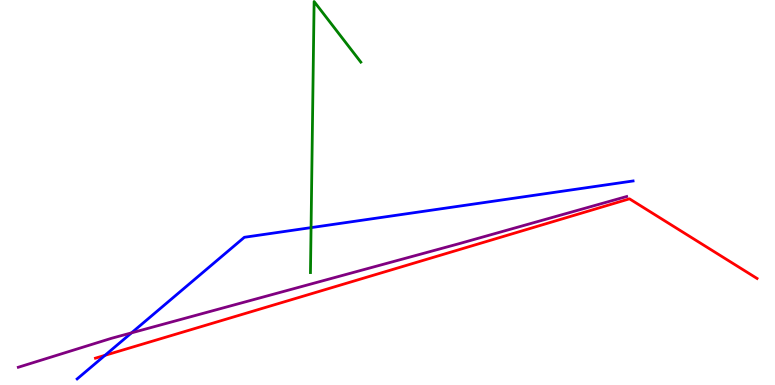[{'lines': ['blue', 'red'], 'intersections': [{'x': 1.35, 'y': 0.771}]}, {'lines': ['green', 'red'], 'intersections': []}, {'lines': ['purple', 'red'], 'intersections': []}, {'lines': ['blue', 'green'], 'intersections': [{'x': 4.01, 'y': 4.09}]}, {'lines': ['blue', 'purple'], 'intersections': [{'x': 1.7, 'y': 1.35}]}, {'lines': ['green', 'purple'], 'intersections': []}]